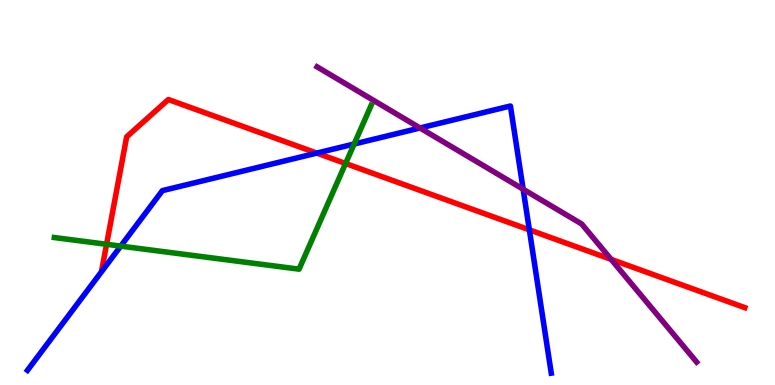[{'lines': ['blue', 'red'], 'intersections': [{'x': 4.09, 'y': 6.02}, {'x': 6.83, 'y': 4.03}]}, {'lines': ['green', 'red'], 'intersections': [{'x': 1.38, 'y': 3.65}, {'x': 4.46, 'y': 5.75}]}, {'lines': ['purple', 'red'], 'intersections': [{'x': 7.89, 'y': 3.26}]}, {'lines': ['blue', 'green'], 'intersections': [{'x': 1.56, 'y': 3.61}, {'x': 4.57, 'y': 6.26}]}, {'lines': ['blue', 'purple'], 'intersections': [{'x': 5.42, 'y': 6.68}, {'x': 6.75, 'y': 5.09}]}, {'lines': ['green', 'purple'], 'intersections': []}]